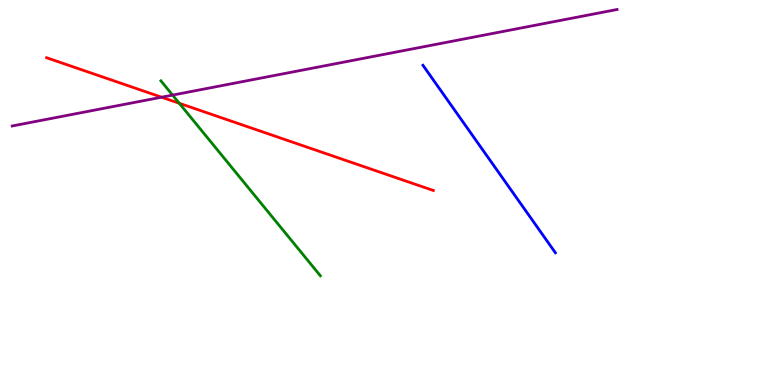[{'lines': ['blue', 'red'], 'intersections': []}, {'lines': ['green', 'red'], 'intersections': [{'x': 2.31, 'y': 7.32}]}, {'lines': ['purple', 'red'], 'intersections': [{'x': 2.09, 'y': 7.48}]}, {'lines': ['blue', 'green'], 'intersections': []}, {'lines': ['blue', 'purple'], 'intersections': []}, {'lines': ['green', 'purple'], 'intersections': [{'x': 2.23, 'y': 7.53}]}]